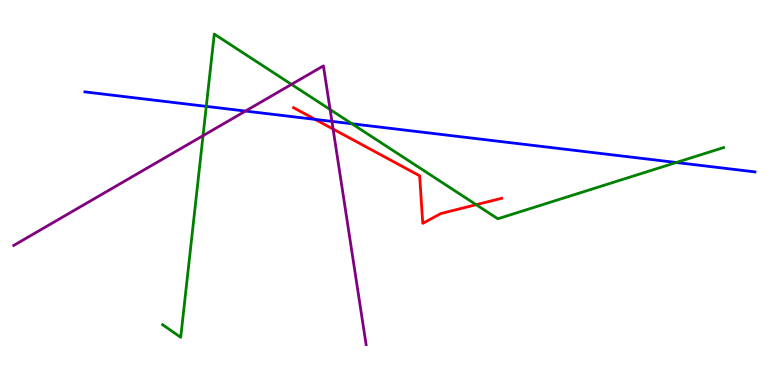[{'lines': ['blue', 'red'], 'intersections': [{'x': 4.07, 'y': 6.9}]}, {'lines': ['green', 'red'], 'intersections': [{'x': 6.14, 'y': 4.68}]}, {'lines': ['purple', 'red'], 'intersections': [{'x': 4.3, 'y': 6.65}]}, {'lines': ['blue', 'green'], 'intersections': [{'x': 2.66, 'y': 7.24}, {'x': 4.54, 'y': 6.78}, {'x': 8.73, 'y': 5.78}]}, {'lines': ['blue', 'purple'], 'intersections': [{'x': 3.17, 'y': 7.12}, {'x': 4.28, 'y': 6.85}]}, {'lines': ['green', 'purple'], 'intersections': [{'x': 2.62, 'y': 6.48}, {'x': 3.76, 'y': 7.81}, {'x': 4.26, 'y': 7.16}]}]